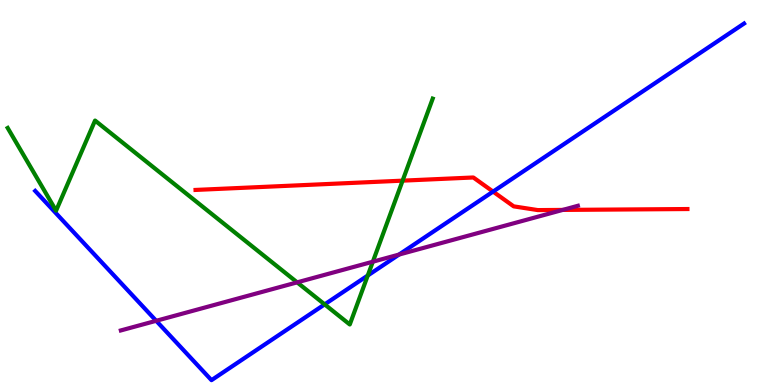[{'lines': ['blue', 'red'], 'intersections': [{'x': 6.36, 'y': 5.02}]}, {'lines': ['green', 'red'], 'intersections': [{'x': 5.19, 'y': 5.31}]}, {'lines': ['purple', 'red'], 'intersections': [{'x': 7.26, 'y': 4.55}]}, {'lines': ['blue', 'green'], 'intersections': [{'x': 4.19, 'y': 2.09}, {'x': 4.75, 'y': 2.84}]}, {'lines': ['blue', 'purple'], 'intersections': [{'x': 2.02, 'y': 1.67}, {'x': 5.15, 'y': 3.39}]}, {'lines': ['green', 'purple'], 'intersections': [{'x': 3.83, 'y': 2.67}, {'x': 4.81, 'y': 3.2}]}]